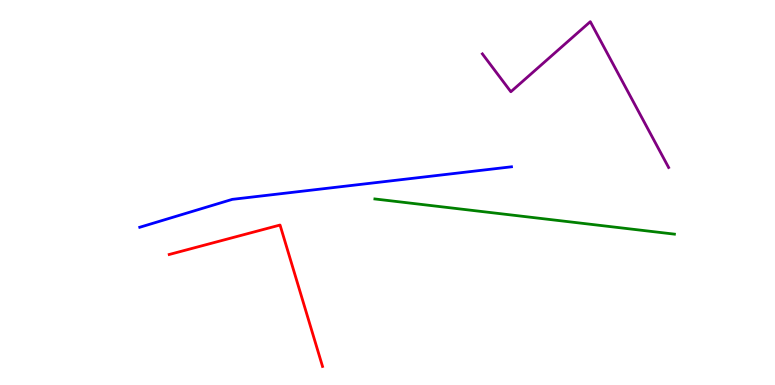[{'lines': ['blue', 'red'], 'intersections': []}, {'lines': ['green', 'red'], 'intersections': []}, {'lines': ['purple', 'red'], 'intersections': []}, {'lines': ['blue', 'green'], 'intersections': []}, {'lines': ['blue', 'purple'], 'intersections': []}, {'lines': ['green', 'purple'], 'intersections': []}]